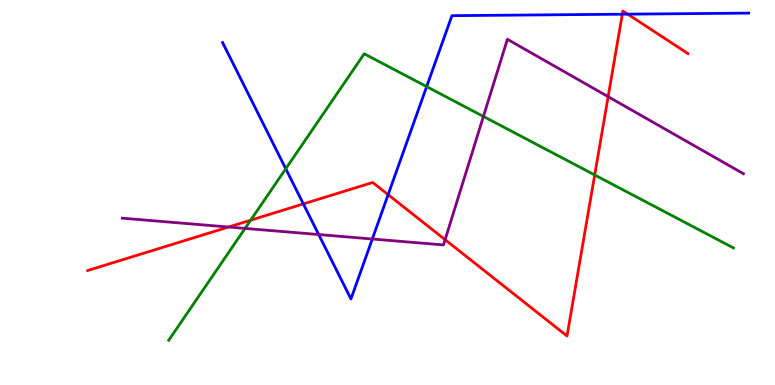[{'lines': ['blue', 'red'], 'intersections': [{'x': 3.91, 'y': 4.7}, {'x': 5.01, 'y': 4.94}, {'x': 8.03, 'y': 9.63}, {'x': 8.1, 'y': 9.63}]}, {'lines': ['green', 'red'], 'intersections': [{'x': 3.23, 'y': 4.28}, {'x': 7.67, 'y': 5.46}]}, {'lines': ['purple', 'red'], 'intersections': [{'x': 2.95, 'y': 4.1}, {'x': 5.74, 'y': 3.77}, {'x': 7.85, 'y': 7.49}]}, {'lines': ['blue', 'green'], 'intersections': [{'x': 3.69, 'y': 5.62}, {'x': 5.51, 'y': 7.75}]}, {'lines': ['blue', 'purple'], 'intersections': [{'x': 4.11, 'y': 3.91}, {'x': 4.8, 'y': 3.79}]}, {'lines': ['green', 'purple'], 'intersections': [{'x': 3.16, 'y': 4.07}, {'x': 6.24, 'y': 6.98}]}]